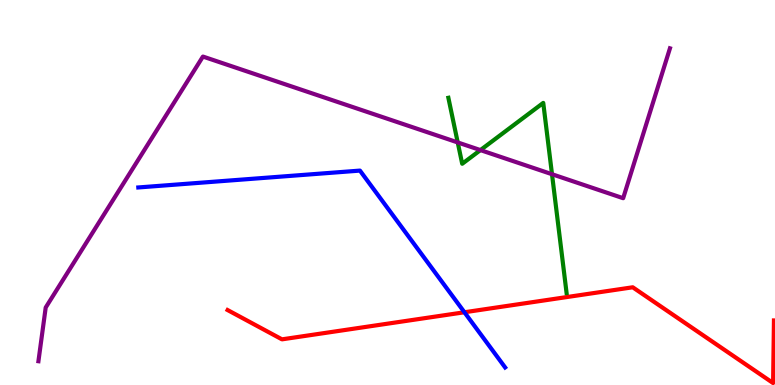[{'lines': ['blue', 'red'], 'intersections': [{'x': 5.99, 'y': 1.89}]}, {'lines': ['green', 'red'], 'intersections': []}, {'lines': ['purple', 'red'], 'intersections': []}, {'lines': ['blue', 'green'], 'intersections': []}, {'lines': ['blue', 'purple'], 'intersections': []}, {'lines': ['green', 'purple'], 'intersections': [{'x': 5.91, 'y': 6.3}, {'x': 6.2, 'y': 6.1}, {'x': 7.12, 'y': 5.47}]}]